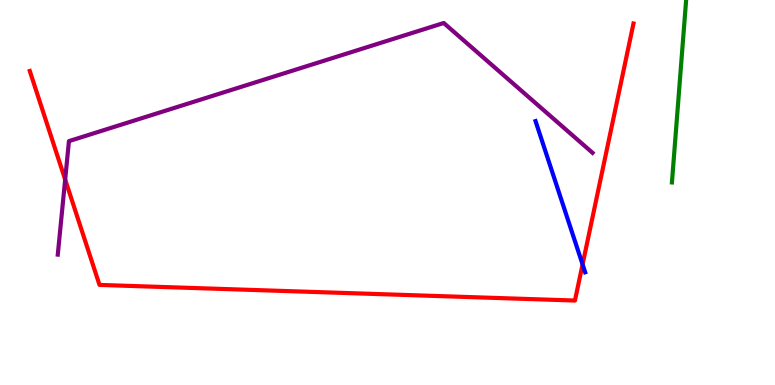[{'lines': ['blue', 'red'], 'intersections': [{'x': 7.52, 'y': 3.13}]}, {'lines': ['green', 'red'], 'intersections': []}, {'lines': ['purple', 'red'], 'intersections': [{'x': 0.841, 'y': 5.34}]}, {'lines': ['blue', 'green'], 'intersections': []}, {'lines': ['blue', 'purple'], 'intersections': []}, {'lines': ['green', 'purple'], 'intersections': []}]